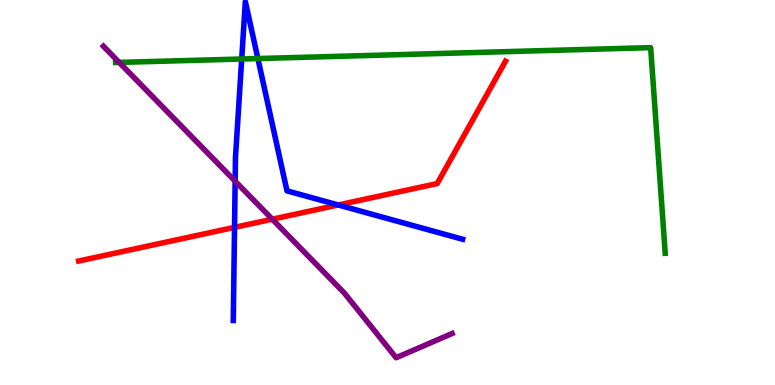[{'lines': ['blue', 'red'], 'intersections': [{'x': 3.03, 'y': 4.09}, {'x': 4.36, 'y': 4.68}]}, {'lines': ['green', 'red'], 'intersections': []}, {'lines': ['purple', 'red'], 'intersections': [{'x': 3.51, 'y': 4.31}]}, {'lines': ['blue', 'green'], 'intersections': [{'x': 3.12, 'y': 8.47}, {'x': 3.33, 'y': 8.48}]}, {'lines': ['blue', 'purple'], 'intersections': [{'x': 3.03, 'y': 5.29}]}, {'lines': ['green', 'purple'], 'intersections': [{'x': 1.54, 'y': 8.38}]}]